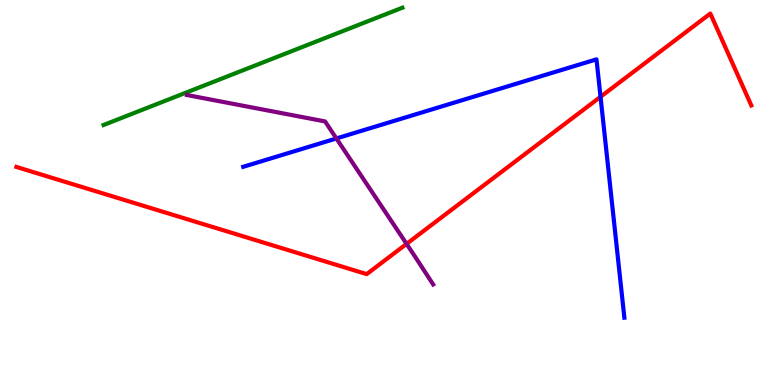[{'lines': ['blue', 'red'], 'intersections': [{'x': 7.75, 'y': 7.49}]}, {'lines': ['green', 'red'], 'intersections': []}, {'lines': ['purple', 'red'], 'intersections': [{'x': 5.25, 'y': 3.67}]}, {'lines': ['blue', 'green'], 'intersections': []}, {'lines': ['blue', 'purple'], 'intersections': [{'x': 4.34, 'y': 6.4}]}, {'lines': ['green', 'purple'], 'intersections': []}]